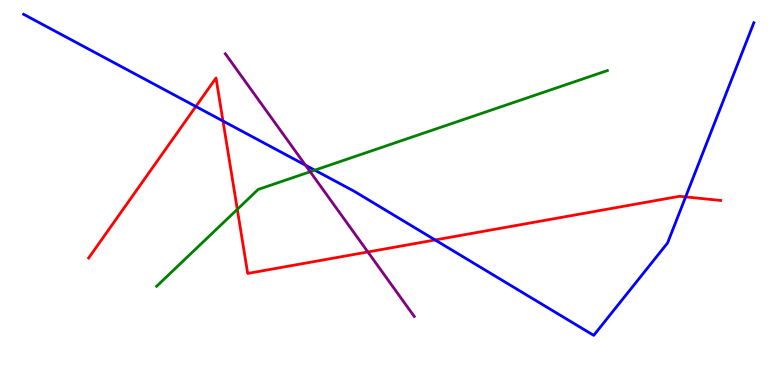[{'lines': ['blue', 'red'], 'intersections': [{'x': 2.53, 'y': 7.23}, {'x': 2.88, 'y': 6.86}, {'x': 5.61, 'y': 3.77}, {'x': 8.85, 'y': 4.89}]}, {'lines': ['green', 'red'], 'intersections': [{'x': 3.06, 'y': 4.56}]}, {'lines': ['purple', 'red'], 'intersections': [{'x': 4.75, 'y': 3.46}]}, {'lines': ['blue', 'green'], 'intersections': [{'x': 4.06, 'y': 5.58}]}, {'lines': ['blue', 'purple'], 'intersections': [{'x': 3.94, 'y': 5.71}]}, {'lines': ['green', 'purple'], 'intersections': [{'x': 4.0, 'y': 5.54}]}]